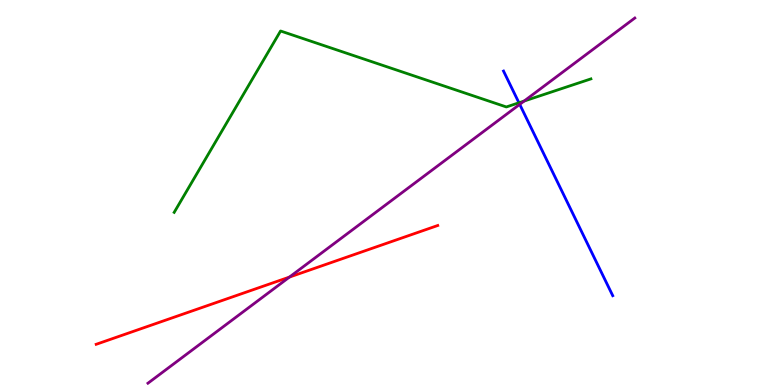[{'lines': ['blue', 'red'], 'intersections': []}, {'lines': ['green', 'red'], 'intersections': []}, {'lines': ['purple', 'red'], 'intersections': [{'x': 3.73, 'y': 2.8}]}, {'lines': ['blue', 'green'], 'intersections': [{'x': 6.7, 'y': 7.33}]}, {'lines': ['blue', 'purple'], 'intersections': [{'x': 6.71, 'y': 7.29}]}, {'lines': ['green', 'purple'], 'intersections': [{'x': 6.76, 'y': 7.37}]}]